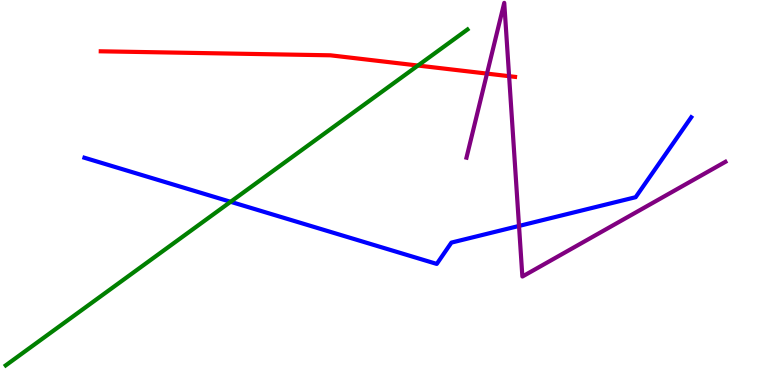[{'lines': ['blue', 'red'], 'intersections': []}, {'lines': ['green', 'red'], 'intersections': [{'x': 5.39, 'y': 8.3}]}, {'lines': ['purple', 'red'], 'intersections': [{'x': 6.28, 'y': 8.09}, {'x': 6.57, 'y': 8.02}]}, {'lines': ['blue', 'green'], 'intersections': [{'x': 2.98, 'y': 4.76}]}, {'lines': ['blue', 'purple'], 'intersections': [{'x': 6.7, 'y': 4.13}]}, {'lines': ['green', 'purple'], 'intersections': []}]